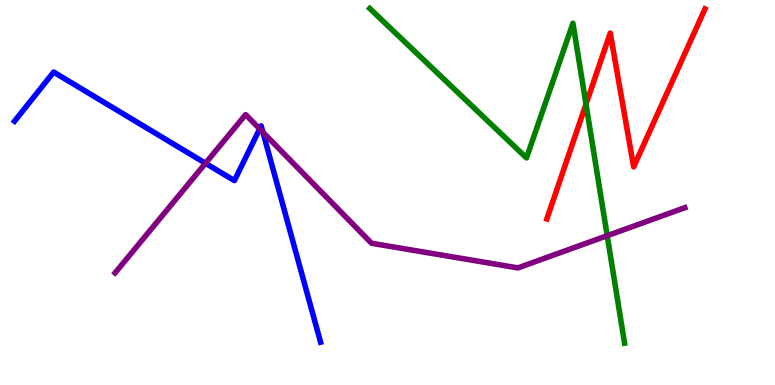[{'lines': ['blue', 'red'], 'intersections': []}, {'lines': ['green', 'red'], 'intersections': [{'x': 7.56, 'y': 7.29}]}, {'lines': ['purple', 'red'], 'intersections': []}, {'lines': ['blue', 'green'], 'intersections': []}, {'lines': ['blue', 'purple'], 'intersections': [{'x': 2.65, 'y': 5.76}, {'x': 3.35, 'y': 6.65}, {'x': 3.39, 'y': 6.56}]}, {'lines': ['green', 'purple'], 'intersections': [{'x': 7.83, 'y': 3.88}]}]